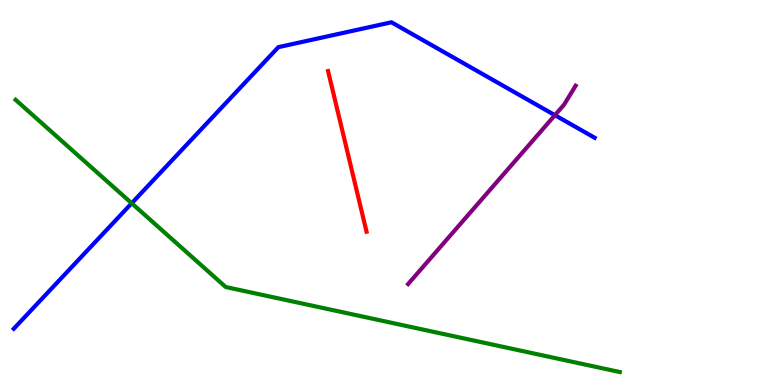[{'lines': ['blue', 'red'], 'intersections': []}, {'lines': ['green', 'red'], 'intersections': []}, {'lines': ['purple', 'red'], 'intersections': []}, {'lines': ['blue', 'green'], 'intersections': [{'x': 1.7, 'y': 4.72}]}, {'lines': ['blue', 'purple'], 'intersections': [{'x': 7.16, 'y': 7.01}]}, {'lines': ['green', 'purple'], 'intersections': []}]